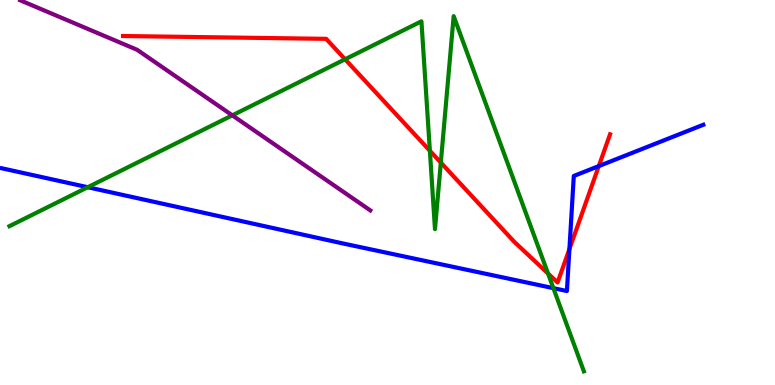[{'lines': ['blue', 'red'], 'intersections': [{'x': 7.35, 'y': 3.53}, {'x': 7.73, 'y': 5.69}]}, {'lines': ['green', 'red'], 'intersections': [{'x': 4.45, 'y': 8.46}, {'x': 5.55, 'y': 6.08}, {'x': 5.69, 'y': 5.78}, {'x': 7.07, 'y': 2.9}]}, {'lines': ['purple', 'red'], 'intersections': []}, {'lines': ['blue', 'green'], 'intersections': [{'x': 1.13, 'y': 5.14}, {'x': 7.14, 'y': 2.52}]}, {'lines': ['blue', 'purple'], 'intersections': []}, {'lines': ['green', 'purple'], 'intersections': [{'x': 3.0, 'y': 7.0}]}]